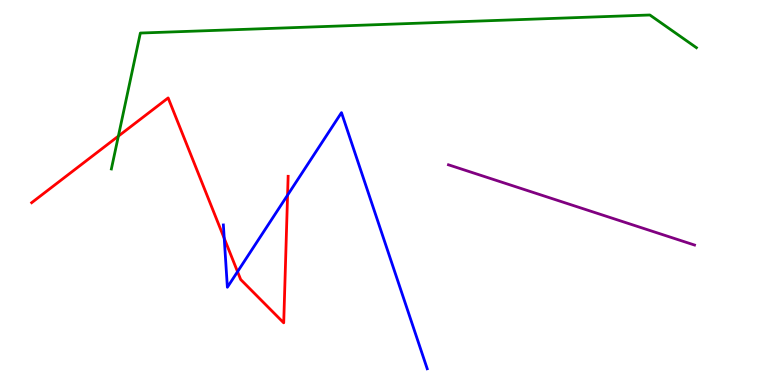[{'lines': ['blue', 'red'], 'intersections': [{'x': 2.89, 'y': 3.81}, {'x': 3.07, 'y': 2.94}, {'x': 3.71, 'y': 4.93}]}, {'lines': ['green', 'red'], 'intersections': [{'x': 1.53, 'y': 6.46}]}, {'lines': ['purple', 'red'], 'intersections': []}, {'lines': ['blue', 'green'], 'intersections': []}, {'lines': ['blue', 'purple'], 'intersections': []}, {'lines': ['green', 'purple'], 'intersections': []}]